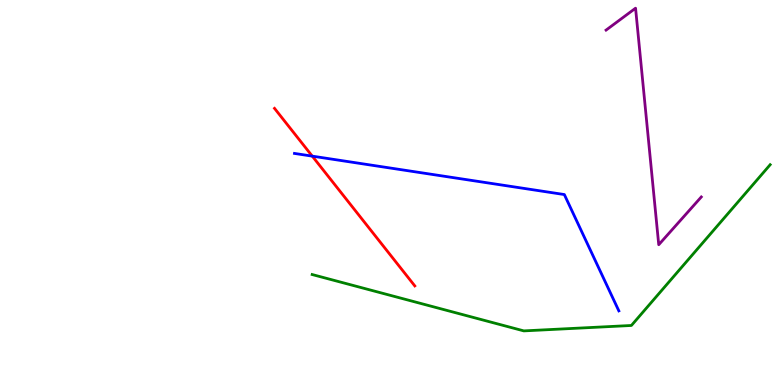[{'lines': ['blue', 'red'], 'intersections': [{'x': 4.03, 'y': 5.94}]}, {'lines': ['green', 'red'], 'intersections': []}, {'lines': ['purple', 'red'], 'intersections': []}, {'lines': ['blue', 'green'], 'intersections': []}, {'lines': ['blue', 'purple'], 'intersections': []}, {'lines': ['green', 'purple'], 'intersections': []}]